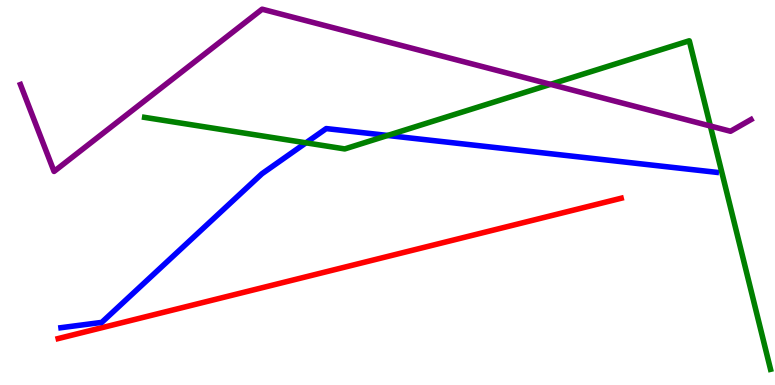[{'lines': ['blue', 'red'], 'intersections': []}, {'lines': ['green', 'red'], 'intersections': []}, {'lines': ['purple', 'red'], 'intersections': []}, {'lines': ['blue', 'green'], 'intersections': [{'x': 3.95, 'y': 6.29}, {'x': 5.0, 'y': 6.48}]}, {'lines': ['blue', 'purple'], 'intersections': []}, {'lines': ['green', 'purple'], 'intersections': [{'x': 7.1, 'y': 7.81}, {'x': 9.17, 'y': 6.73}]}]